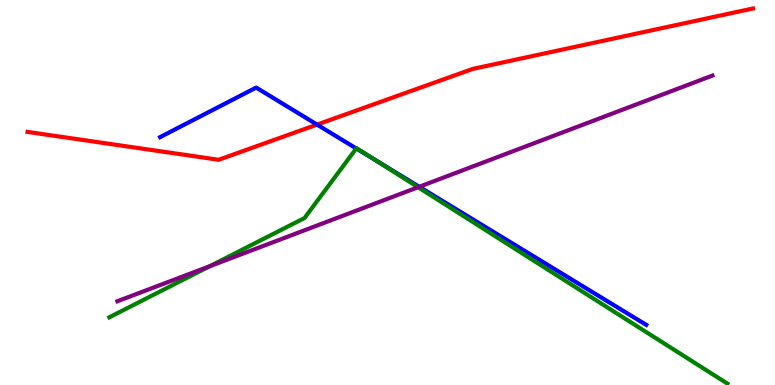[{'lines': ['blue', 'red'], 'intersections': [{'x': 4.09, 'y': 6.76}]}, {'lines': ['green', 'red'], 'intersections': []}, {'lines': ['purple', 'red'], 'intersections': []}, {'lines': ['blue', 'green'], 'intersections': [{'x': 4.6, 'y': 6.14}, {'x': 4.82, 'y': 5.87}]}, {'lines': ['blue', 'purple'], 'intersections': [{'x': 5.41, 'y': 5.15}]}, {'lines': ['green', 'purple'], 'intersections': [{'x': 2.71, 'y': 3.08}, {'x': 5.39, 'y': 5.14}]}]